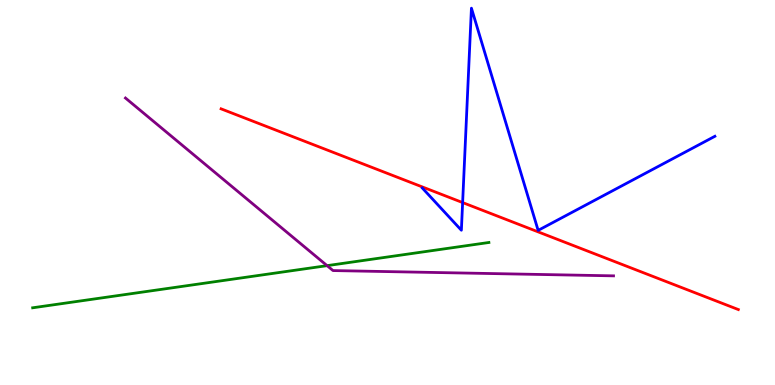[{'lines': ['blue', 'red'], 'intersections': [{'x': 5.97, 'y': 4.74}]}, {'lines': ['green', 'red'], 'intersections': []}, {'lines': ['purple', 'red'], 'intersections': []}, {'lines': ['blue', 'green'], 'intersections': []}, {'lines': ['blue', 'purple'], 'intersections': []}, {'lines': ['green', 'purple'], 'intersections': [{'x': 4.22, 'y': 3.1}]}]